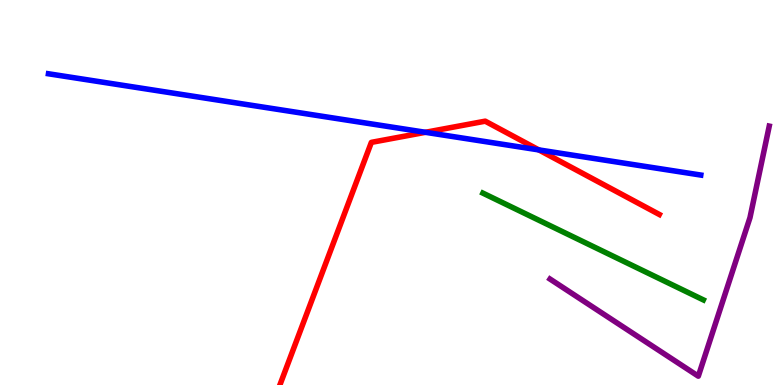[{'lines': ['blue', 'red'], 'intersections': [{'x': 5.49, 'y': 6.56}, {'x': 6.95, 'y': 6.11}]}, {'lines': ['green', 'red'], 'intersections': []}, {'lines': ['purple', 'red'], 'intersections': []}, {'lines': ['blue', 'green'], 'intersections': []}, {'lines': ['blue', 'purple'], 'intersections': []}, {'lines': ['green', 'purple'], 'intersections': []}]